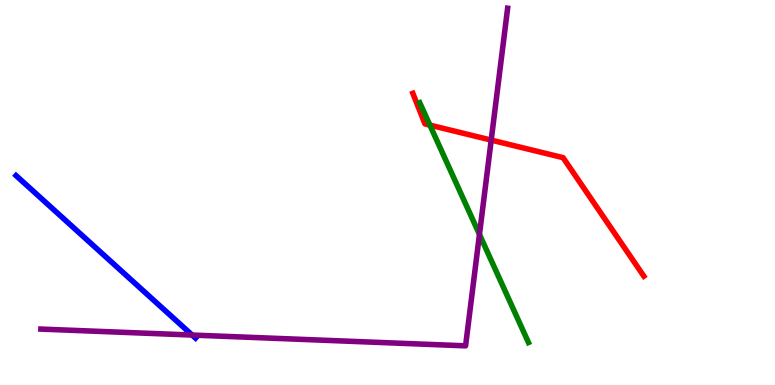[{'lines': ['blue', 'red'], 'intersections': []}, {'lines': ['green', 'red'], 'intersections': [{'x': 5.55, 'y': 6.75}]}, {'lines': ['purple', 'red'], 'intersections': [{'x': 6.34, 'y': 6.36}]}, {'lines': ['blue', 'green'], 'intersections': []}, {'lines': ['blue', 'purple'], 'intersections': [{'x': 2.48, 'y': 1.3}]}, {'lines': ['green', 'purple'], 'intersections': [{'x': 6.19, 'y': 3.91}]}]